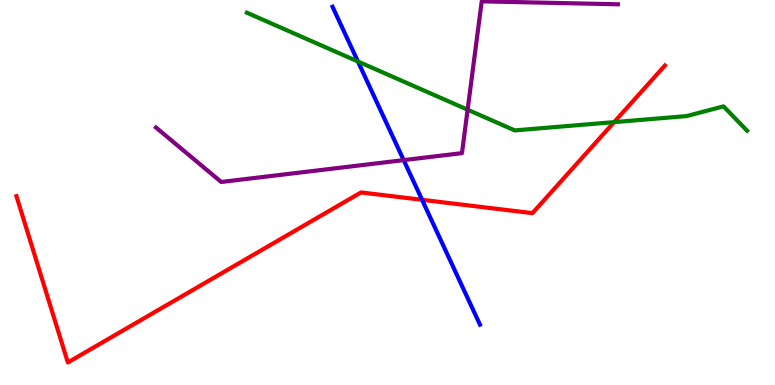[{'lines': ['blue', 'red'], 'intersections': [{'x': 5.45, 'y': 4.81}]}, {'lines': ['green', 'red'], 'intersections': [{'x': 7.92, 'y': 6.83}]}, {'lines': ['purple', 'red'], 'intersections': []}, {'lines': ['blue', 'green'], 'intersections': [{'x': 4.62, 'y': 8.4}]}, {'lines': ['blue', 'purple'], 'intersections': [{'x': 5.21, 'y': 5.84}]}, {'lines': ['green', 'purple'], 'intersections': [{'x': 6.03, 'y': 7.15}]}]